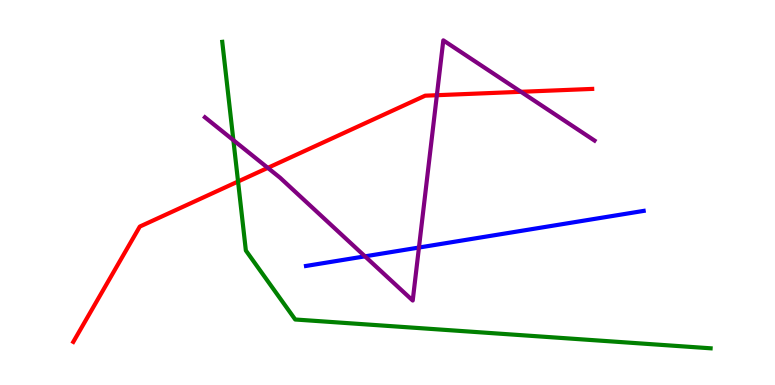[{'lines': ['blue', 'red'], 'intersections': []}, {'lines': ['green', 'red'], 'intersections': [{'x': 3.07, 'y': 5.29}]}, {'lines': ['purple', 'red'], 'intersections': [{'x': 3.46, 'y': 5.64}, {'x': 5.64, 'y': 7.53}, {'x': 6.72, 'y': 7.62}]}, {'lines': ['blue', 'green'], 'intersections': []}, {'lines': ['blue', 'purple'], 'intersections': [{'x': 4.71, 'y': 3.34}, {'x': 5.41, 'y': 3.57}]}, {'lines': ['green', 'purple'], 'intersections': [{'x': 3.01, 'y': 6.36}]}]